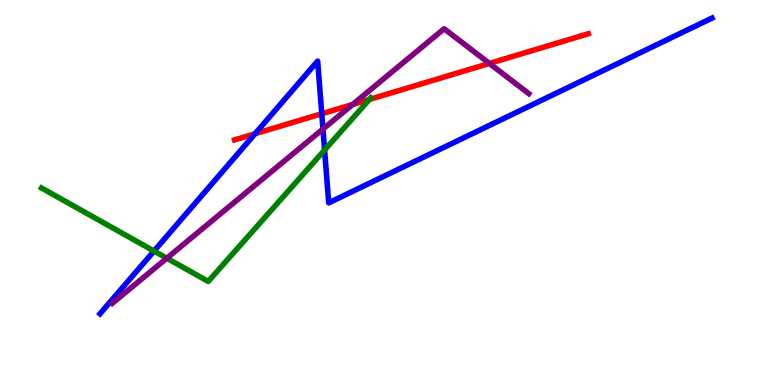[{'lines': ['blue', 'red'], 'intersections': [{'x': 3.29, 'y': 6.53}, {'x': 4.15, 'y': 7.05}]}, {'lines': ['green', 'red'], 'intersections': [{'x': 4.77, 'y': 7.42}]}, {'lines': ['purple', 'red'], 'intersections': [{'x': 4.55, 'y': 7.29}, {'x': 6.31, 'y': 8.35}]}, {'lines': ['blue', 'green'], 'intersections': [{'x': 1.99, 'y': 3.48}, {'x': 4.19, 'y': 6.1}]}, {'lines': ['blue', 'purple'], 'intersections': [{'x': 4.17, 'y': 6.65}]}, {'lines': ['green', 'purple'], 'intersections': [{'x': 2.15, 'y': 3.29}]}]